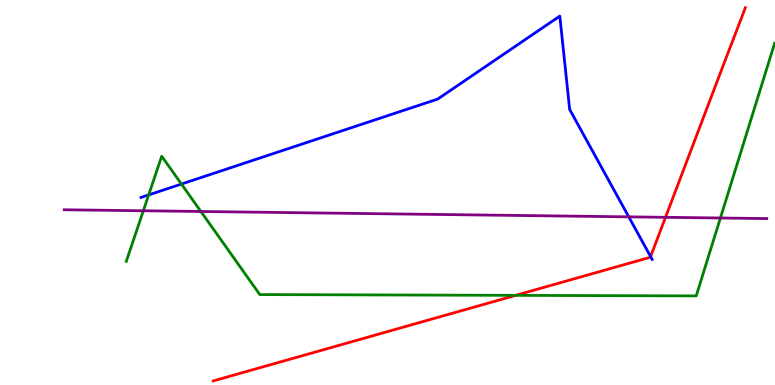[{'lines': ['blue', 'red'], 'intersections': [{'x': 8.39, 'y': 3.34}]}, {'lines': ['green', 'red'], 'intersections': [{'x': 6.65, 'y': 2.33}]}, {'lines': ['purple', 'red'], 'intersections': [{'x': 8.59, 'y': 4.36}]}, {'lines': ['blue', 'green'], 'intersections': [{'x': 1.92, 'y': 4.94}, {'x': 2.34, 'y': 5.22}]}, {'lines': ['blue', 'purple'], 'intersections': [{'x': 8.11, 'y': 4.37}]}, {'lines': ['green', 'purple'], 'intersections': [{'x': 1.85, 'y': 4.53}, {'x': 2.59, 'y': 4.51}, {'x': 9.3, 'y': 4.34}]}]